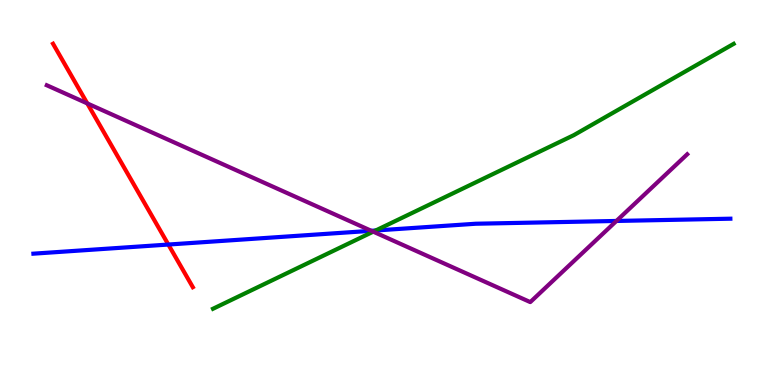[{'lines': ['blue', 'red'], 'intersections': [{'x': 2.17, 'y': 3.65}]}, {'lines': ['green', 'red'], 'intersections': []}, {'lines': ['purple', 'red'], 'intersections': [{'x': 1.13, 'y': 7.31}]}, {'lines': ['blue', 'green'], 'intersections': [{'x': 4.85, 'y': 4.01}]}, {'lines': ['blue', 'purple'], 'intersections': [{'x': 4.79, 'y': 4.01}, {'x': 7.95, 'y': 4.26}]}, {'lines': ['green', 'purple'], 'intersections': [{'x': 4.82, 'y': 3.98}]}]